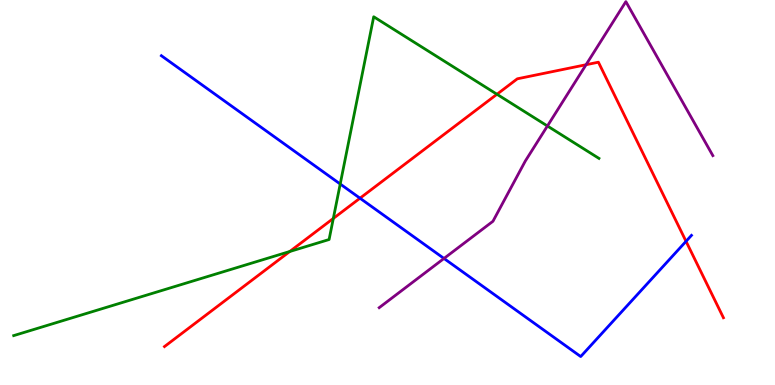[{'lines': ['blue', 'red'], 'intersections': [{'x': 4.65, 'y': 4.85}, {'x': 8.85, 'y': 3.73}]}, {'lines': ['green', 'red'], 'intersections': [{'x': 3.74, 'y': 3.47}, {'x': 4.3, 'y': 4.33}, {'x': 6.41, 'y': 7.55}]}, {'lines': ['purple', 'red'], 'intersections': [{'x': 7.56, 'y': 8.32}]}, {'lines': ['blue', 'green'], 'intersections': [{'x': 4.39, 'y': 5.22}]}, {'lines': ['blue', 'purple'], 'intersections': [{'x': 5.73, 'y': 3.29}]}, {'lines': ['green', 'purple'], 'intersections': [{'x': 7.06, 'y': 6.73}]}]